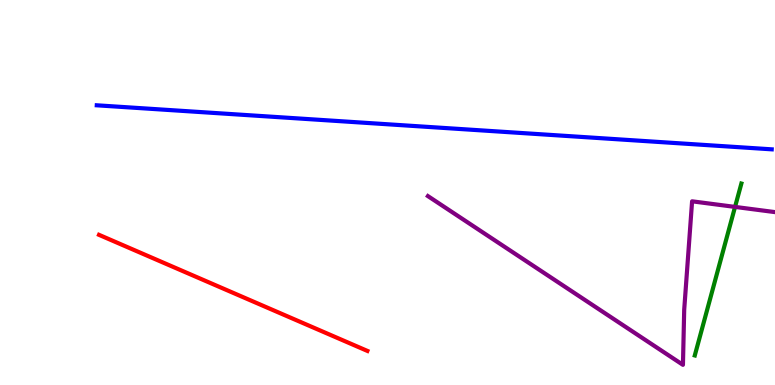[{'lines': ['blue', 'red'], 'intersections': []}, {'lines': ['green', 'red'], 'intersections': []}, {'lines': ['purple', 'red'], 'intersections': []}, {'lines': ['blue', 'green'], 'intersections': []}, {'lines': ['blue', 'purple'], 'intersections': []}, {'lines': ['green', 'purple'], 'intersections': [{'x': 9.48, 'y': 4.63}]}]